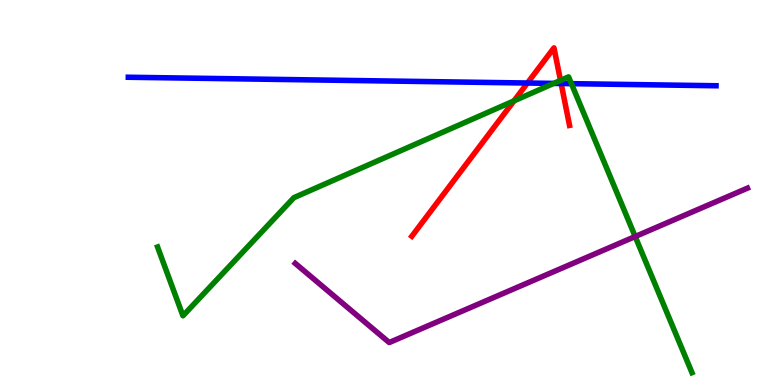[{'lines': ['blue', 'red'], 'intersections': [{'x': 6.81, 'y': 7.84}, {'x': 7.24, 'y': 7.83}]}, {'lines': ['green', 'red'], 'intersections': [{'x': 6.63, 'y': 7.38}, {'x': 7.23, 'y': 7.91}]}, {'lines': ['purple', 'red'], 'intersections': []}, {'lines': ['blue', 'green'], 'intersections': [{'x': 7.14, 'y': 7.83}, {'x': 7.37, 'y': 7.83}]}, {'lines': ['blue', 'purple'], 'intersections': []}, {'lines': ['green', 'purple'], 'intersections': [{'x': 8.2, 'y': 3.86}]}]